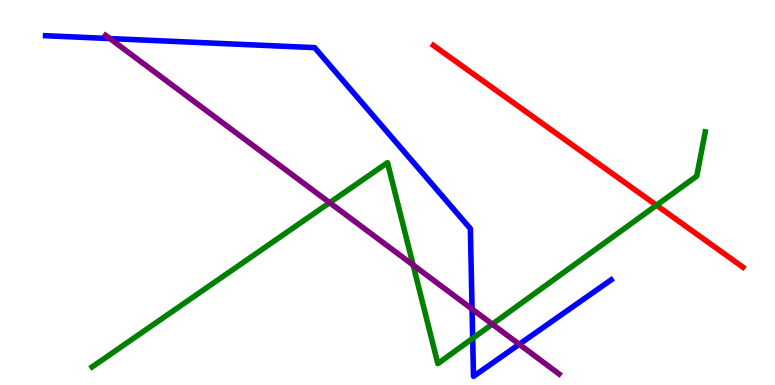[{'lines': ['blue', 'red'], 'intersections': []}, {'lines': ['green', 'red'], 'intersections': [{'x': 8.47, 'y': 4.67}]}, {'lines': ['purple', 'red'], 'intersections': []}, {'lines': ['blue', 'green'], 'intersections': [{'x': 6.1, 'y': 1.21}]}, {'lines': ['blue', 'purple'], 'intersections': [{'x': 1.42, 'y': 9.0}, {'x': 6.09, 'y': 1.97}, {'x': 6.7, 'y': 1.06}]}, {'lines': ['green', 'purple'], 'intersections': [{'x': 4.25, 'y': 4.74}, {'x': 5.33, 'y': 3.12}, {'x': 6.35, 'y': 1.58}]}]